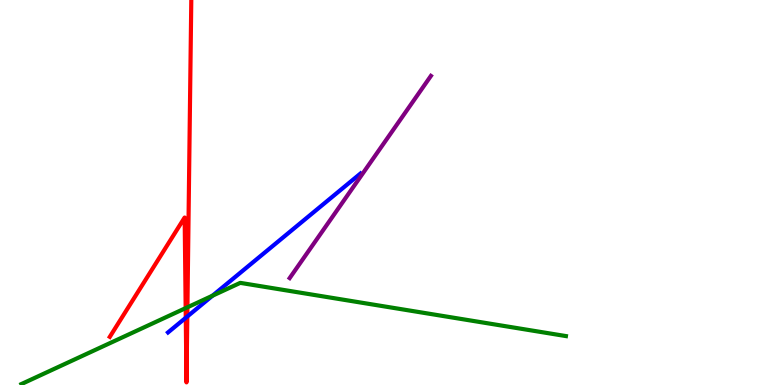[{'lines': ['blue', 'red'], 'intersections': [{'x': 2.4, 'y': 1.75}, {'x': 2.42, 'y': 1.78}]}, {'lines': ['green', 'red'], 'intersections': [{'x': 2.4, 'y': 2.0}, {'x': 2.42, 'y': 2.02}]}, {'lines': ['purple', 'red'], 'intersections': []}, {'lines': ['blue', 'green'], 'intersections': [{'x': 2.74, 'y': 2.32}]}, {'lines': ['blue', 'purple'], 'intersections': []}, {'lines': ['green', 'purple'], 'intersections': []}]